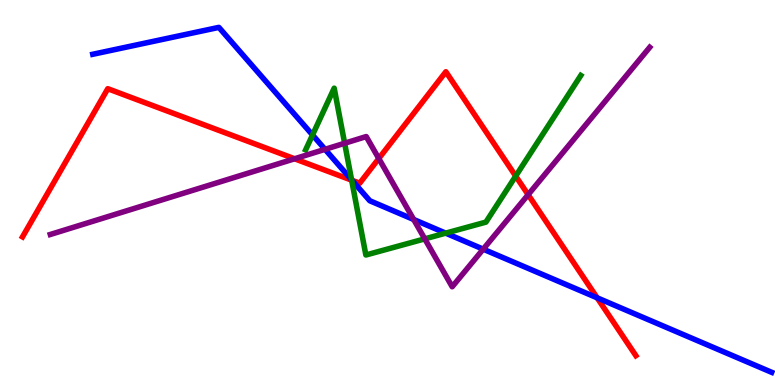[{'lines': ['blue', 'red'], 'intersections': [{'x': 4.54, 'y': 5.32}, {'x': 7.71, 'y': 2.26}]}, {'lines': ['green', 'red'], 'intersections': [{'x': 4.54, 'y': 5.32}, {'x': 6.65, 'y': 5.43}]}, {'lines': ['purple', 'red'], 'intersections': [{'x': 3.8, 'y': 5.88}, {'x': 4.89, 'y': 5.88}, {'x': 6.81, 'y': 4.94}]}, {'lines': ['blue', 'green'], 'intersections': [{'x': 4.03, 'y': 6.49}, {'x': 4.54, 'y': 5.33}, {'x': 5.75, 'y': 3.94}]}, {'lines': ['blue', 'purple'], 'intersections': [{'x': 4.19, 'y': 6.12}, {'x': 5.34, 'y': 4.3}, {'x': 6.23, 'y': 3.53}]}, {'lines': ['green', 'purple'], 'intersections': [{'x': 4.45, 'y': 6.28}, {'x': 5.48, 'y': 3.8}]}]